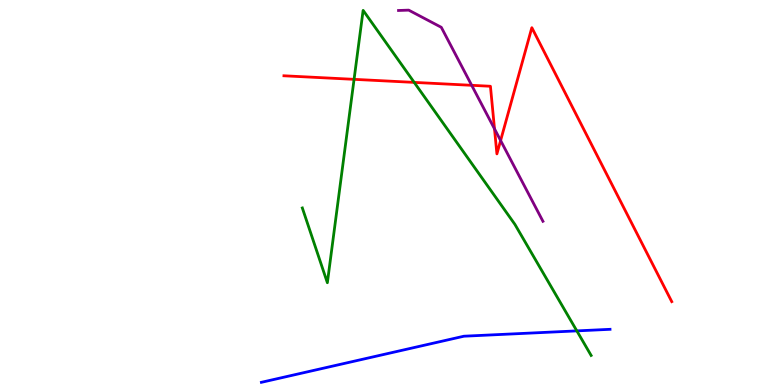[{'lines': ['blue', 'red'], 'intersections': []}, {'lines': ['green', 'red'], 'intersections': [{'x': 4.57, 'y': 7.94}, {'x': 5.34, 'y': 7.86}]}, {'lines': ['purple', 'red'], 'intersections': [{'x': 6.09, 'y': 7.78}, {'x': 6.38, 'y': 6.65}, {'x': 6.46, 'y': 6.35}]}, {'lines': ['blue', 'green'], 'intersections': [{'x': 7.44, 'y': 1.41}]}, {'lines': ['blue', 'purple'], 'intersections': []}, {'lines': ['green', 'purple'], 'intersections': []}]